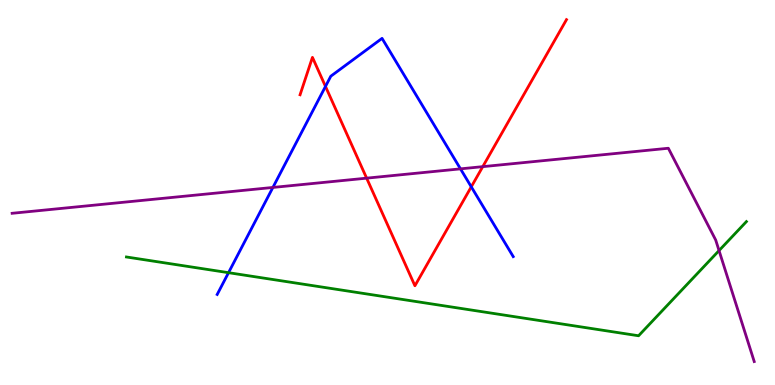[{'lines': ['blue', 'red'], 'intersections': [{'x': 4.2, 'y': 7.76}, {'x': 6.08, 'y': 5.15}]}, {'lines': ['green', 'red'], 'intersections': []}, {'lines': ['purple', 'red'], 'intersections': [{'x': 4.73, 'y': 5.37}, {'x': 6.23, 'y': 5.67}]}, {'lines': ['blue', 'green'], 'intersections': [{'x': 2.95, 'y': 2.92}]}, {'lines': ['blue', 'purple'], 'intersections': [{'x': 3.52, 'y': 5.13}, {'x': 5.94, 'y': 5.61}]}, {'lines': ['green', 'purple'], 'intersections': [{'x': 9.28, 'y': 3.49}]}]